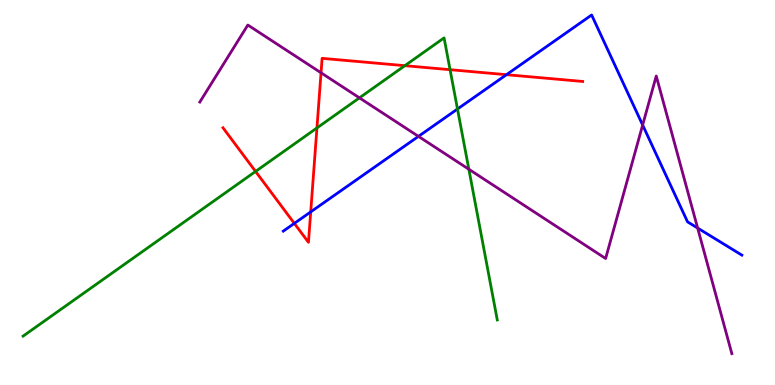[{'lines': ['blue', 'red'], 'intersections': [{'x': 3.8, 'y': 4.2}, {'x': 4.01, 'y': 4.5}, {'x': 6.53, 'y': 8.06}]}, {'lines': ['green', 'red'], 'intersections': [{'x': 3.3, 'y': 5.55}, {'x': 4.09, 'y': 6.68}, {'x': 5.22, 'y': 8.29}, {'x': 5.81, 'y': 8.19}]}, {'lines': ['purple', 'red'], 'intersections': [{'x': 4.14, 'y': 8.11}]}, {'lines': ['blue', 'green'], 'intersections': [{'x': 5.9, 'y': 7.17}]}, {'lines': ['blue', 'purple'], 'intersections': [{'x': 5.4, 'y': 6.46}, {'x': 8.29, 'y': 6.75}, {'x': 9.0, 'y': 4.08}]}, {'lines': ['green', 'purple'], 'intersections': [{'x': 4.64, 'y': 7.46}, {'x': 6.05, 'y': 5.6}]}]